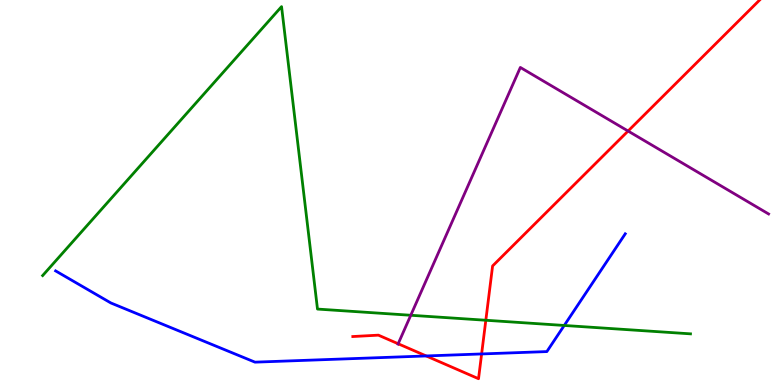[{'lines': ['blue', 'red'], 'intersections': [{'x': 5.5, 'y': 0.754}, {'x': 6.21, 'y': 0.807}]}, {'lines': ['green', 'red'], 'intersections': [{'x': 6.27, 'y': 1.68}]}, {'lines': ['purple', 'red'], 'intersections': [{'x': 5.14, 'y': 1.07}, {'x': 8.1, 'y': 6.6}]}, {'lines': ['blue', 'green'], 'intersections': [{'x': 7.28, 'y': 1.55}]}, {'lines': ['blue', 'purple'], 'intersections': []}, {'lines': ['green', 'purple'], 'intersections': [{'x': 5.3, 'y': 1.81}]}]